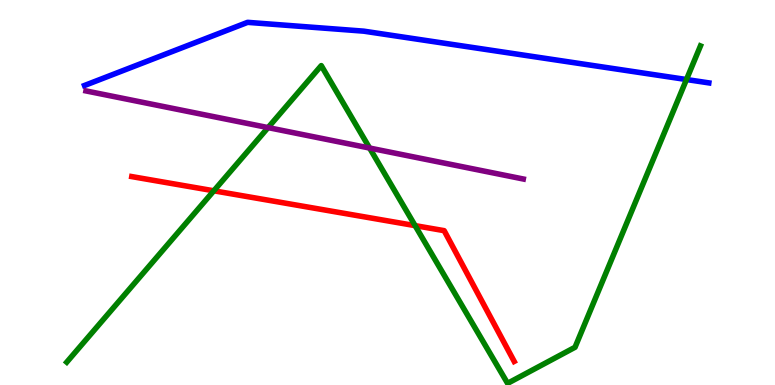[{'lines': ['blue', 'red'], 'intersections': []}, {'lines': ['green', 'red'], 'intersections': [{'x': 2.76, 'y': 5.04}, {'x': 5.36, 'y': 4.14}]}, {'lines': ['purple', 'red'], 'intersections': []}, {'lines': ['blue', 'green'], 'intersections': [{'x': 8.86, 'y': 7.93}]}, {'lines': ['blue', 'purple'], 'intersections': []}, {'lines': ['green', 'purple'], 'intersections': [{'x': 3.46, 'y': 6.69}, {'x': 4.77, 'y': 6.15}]}]